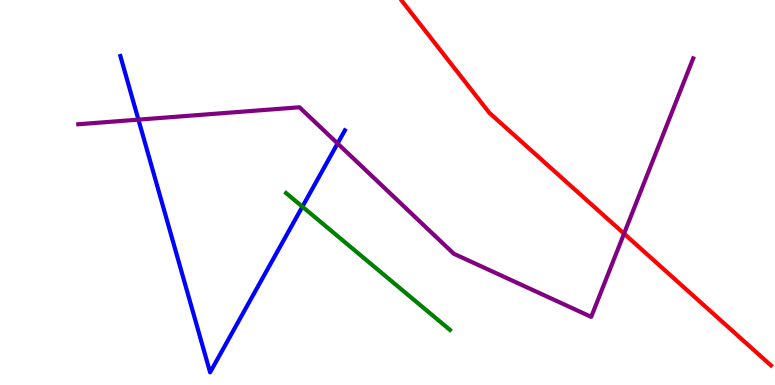[{'lines': ['blue', 'red'], 'intersections': []}, {'lines': ['green', 'red'], 'intersections': []}, {'lines': ['purple', 'red'], 'intersections': [{'x': 8.05, 'y': 3.93}]}, {'lines': ['blue', 'green'], 'intersections': [{'x': 3.9, 'y': 4.63}]}, {'lines': ['blue', 'purple'], 'intersections': [{'x': 1.79, 'y': 6.89}, {'x': 4.36, 'y': 6.27}]}, {'lines': ['green', 'purple'], 'intersections': []}]